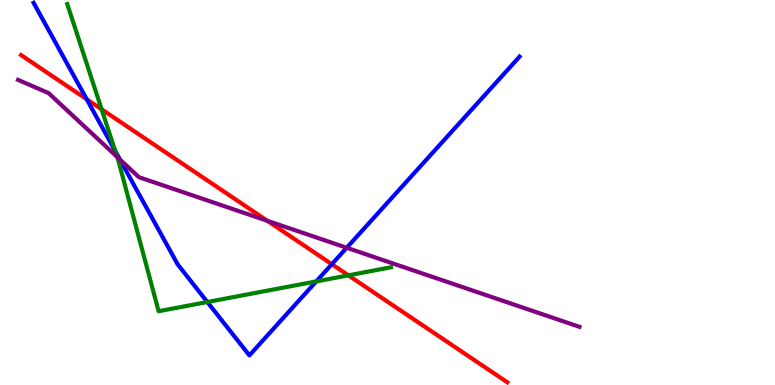[{'lines': ['blue', 'red'], 'intersections': [{'x': 1.12, 'y': 7.42}, {'x': 4.28, 'y': 3.14}]}, {'lines': ['green', 'red'], 'intersections': [{'x': 1.31, 'y': 7.16}, {'x': 4.5, 'y': 2.85}]}, {'lines': ['purple', 'red'], 'intersections': [{'x': 3.45, 'y': 4.27}]}, {'lines': ['blue', 'green'], 'intersections': [{'x': 1.49, 'y': 6.08}, {'x': 2.68, 'y': 2.16}, {'x': 4.08, 'y': 2.69}]}, {'lines': ['blue', 'purple'], 'intersections': [{'x': 1.55, 'y': 5.86}, {'x': 4.47, 'y': 3.56}]}, {'lines': ['green', 'purple'], 'intersections': [{'x': 1.51, 'y': 5.92}]}]